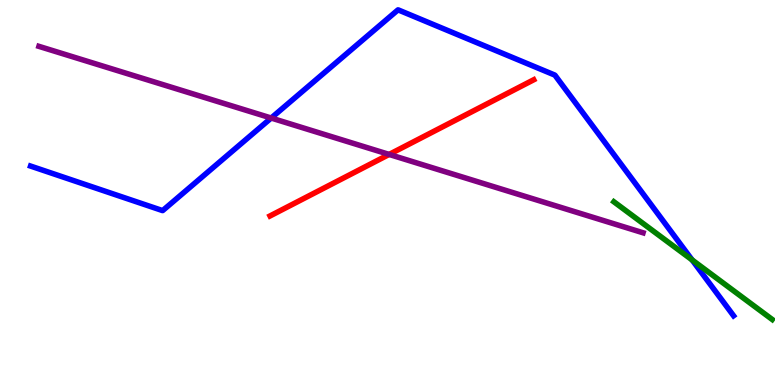[{'lines': ['blue', 'red'], 'intersections': []}, {'lines': ['green', 'red'], 'intersections': []}, {'lines': ['purple', 'red'], 'intersections': [{'x': 5.02, 'y': 5.99}]}, {'lines': ['blue', 'green'], 'intersections': [{'x': 8.93, 'y': 3.25}]}, {'lines': ['blue', 'purple'], 'intersections': [{'x': 3.5, 'y': 6.93}]}, {'lines': ['green', 'purple'], 'intersections': []}]